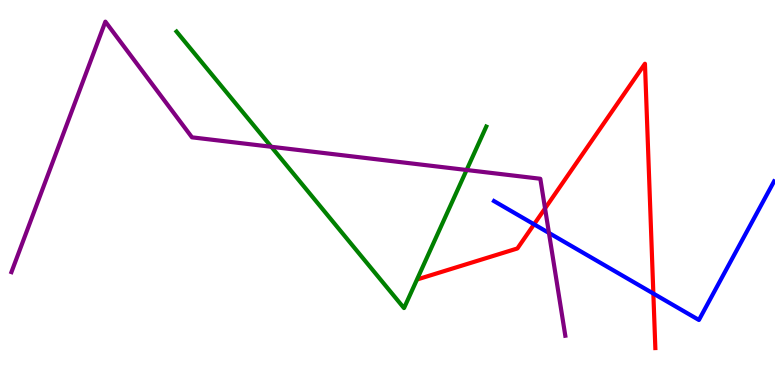[{'lines': ['blue', 'red'], 'intersections': [{'x': 6.89, 'y': 4.17}, {'x': 8.43, 'y': 2.38}]}, {'lines': ['green', 'red'], 'intersections': []}, {'lines': ['purple', 'red'], 'intersections': [{'x': 7.03, 'y': 4.59}]}, {'lines': ['blue', 'green'], 'intersections': []}, {'lines': ['blue', 'purple'], 'intersections': [{'x': 7.08, 'y': 3.95}]}, {'lines': ['green', 'purple'], 'intersections': [{'x': 3.5, 'y': 6.19}, {'x': 6.02, 'y': 5.58}]}]